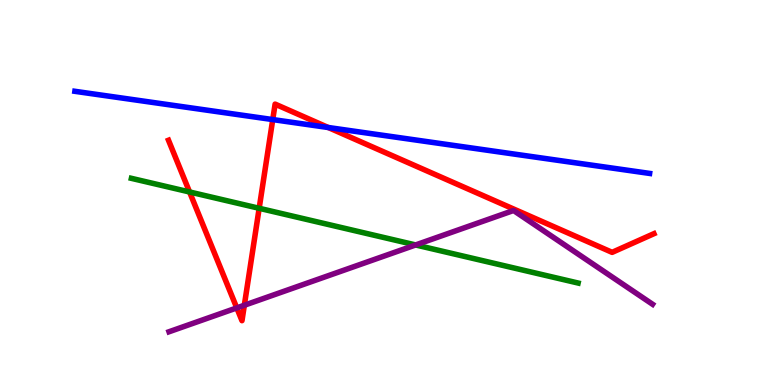[{'lines': ['blue', 'red'], 'intersections': [{'x': 3.52, 'y': 6.89}, {'x': 4.24, 'y': 6.69}]}, {'lines': ['green', 'red'], 'intersections': [{'x': 2.45, 'y': 5.01}, {'x': 3.34, 'y': 4.59}]}, {'lines': ['purple', 'red'], 'intersections': [{'x': 3.06, 'y': 2.0}, {'x': 3.15, 'y': 2.07}]}, {'lines': ['blue', 'green'], 'intersections': []}, {'lines': ['blue', 'purple'], 'intersections': []}, {'lines': ['green', 'purple'], 'intersections': [{'x': 5.36, 'y': 3.64}]}]